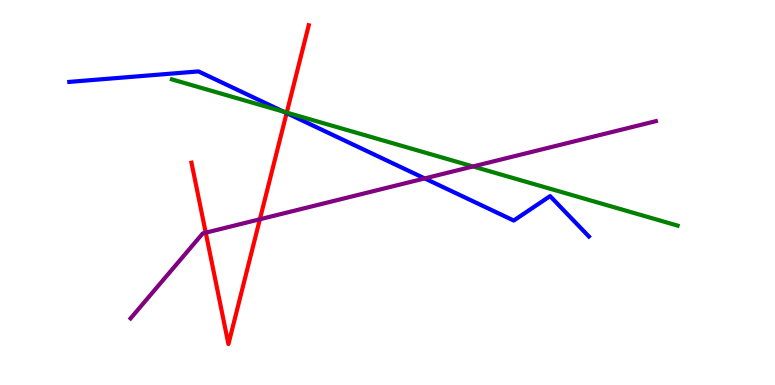[{'lines': ['blue', 'red'], 'intersections': [{'x': 3.7, 'y': 7.06}]}, {'lines': ['green', 'red'], 'intersections': [{'x': 3.7, 'y': 7.08}]}, {'lines': ['purple', 'red'], 'intersections': [{'x': 2.65, 'y': 3.96}, {'x': 3.35, 'y': 4.3}]}, {'lines': ['blue', 'green'], 'intersections': [{'x': 3.66, 'y': 7.1}]}, {'lines': ['blue', 'purple'], 'intersections': [{'x': 5.48, 'y': 5.37}]}, {'lines': ['green', 'purple'], 'intersections': [{'x': 6.1, 'y': 5.68}]}]